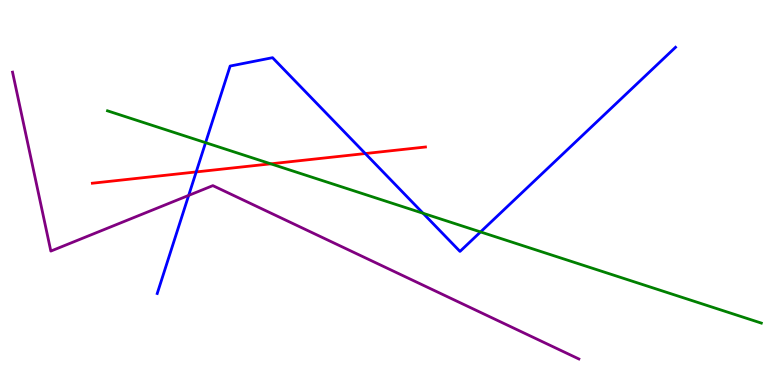[{'lines': ['blue', 'red'], 'intersections': [{'x': 2.53, 'y': 5.53}, {'x': 4.71, 'y': 6.01}]}, {'lines': ['green', 'red'], 'intersections': [{'x': 3.49, 'y': 5.74}]}, {'lines': ['purple', 'red'], 'intersections': []}, {'lines': ['blue', 'green'], 'intersections': [{'x': 2.65, 'y': 6.29}, {'x': 5.46, 'y': 4.46}, {'x': 6.2, 'y': 3.98}]}, {'lines': ['blue', 'purple'], 'intersections': [{'x': 2.43, 'y': 4.92}]}, {'lines': ['green', 'purple'], 'intersections': []}]